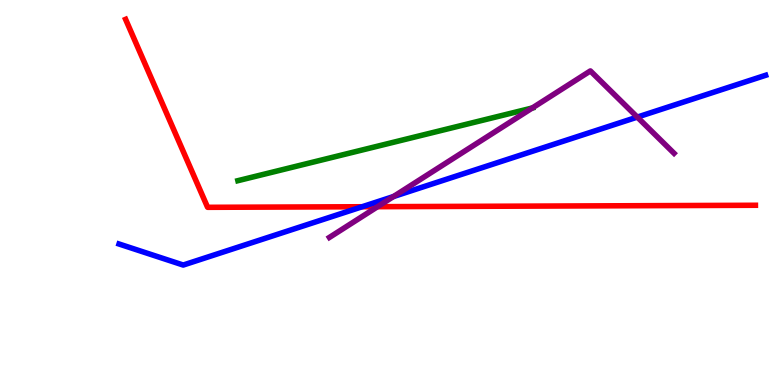[{'lines': ['blue', 'red'], 'intersections': [{'x': 4.67, 'y': 4.63}]}, {'lines': ['green', 'red'], 'intersections': []}, {'lines': ['purple', 'red'], 'intersections': [{'x': 4.87, 'y': 4.63}]}, {'lines': ['blue', 'green'], 'intersections': []}, {'lines': ['blue', 'purple'], 'intersections': [{'x': 5.08, 'y': 4.9}, {'x': 8.22, 'y': 6.96}]}, {'lines': ['green', 'purple'], 'intersections': [{'x': 6.87, 'y': 7.19}]}]